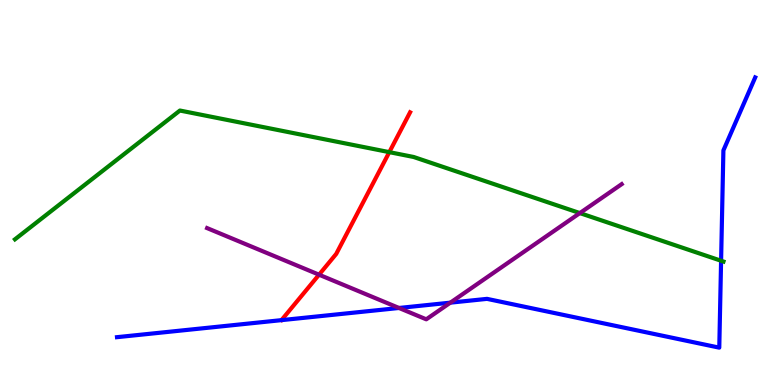[{'lines': ['blue', 'red'], 'intersections': []}, {'lines': ['green', 'red'], 'intersections': [{'x': 5.02, 'y': 6.05}]}, {'lines': ['purple', 'red'], 'intersections': [{'x': 4.12, 'y': 2.87}]}, {'lines': ['blue', 'green'], 'intersections': [{'x': 9.3, 'y': 3.23}]}, {'lines': ['blue', 'purple'], 'intersections': [{'x': 5.15, 'y': 2.0}, {'x': 5.81, 'y': 2.14}]}, {'lines': ['green', 'purple'], 'intersections': [{'x': 7.48, 'y': 4.47}]}]